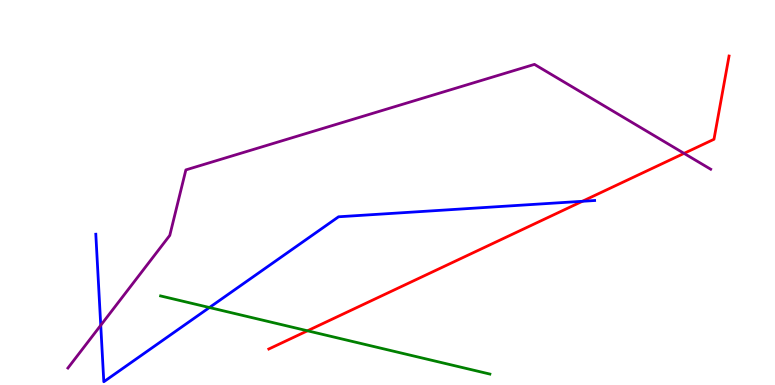[{'lines': ['blue', 'red'], 'intersections': [{'x': 7.51, 'y': 4.77}]}, {'lines': ['green', 'red'], 'intersections': [{'x': 3.97, 'y': 1.41}]}, {'lines': ['purple', 'red'], 'intersections': [{'x': 8.83, 'y': 6.02}]}, {'lines': ['blue', 'green'], 'intersections': [{'x': 2.7, 'y': 2.01}]}, {'lines': ['blue', 'purple'], 'intersections': [{'x': 1.3, 'y': 1.55}]}, {'lines': ['green', 'purple'], 'intersections': []}]